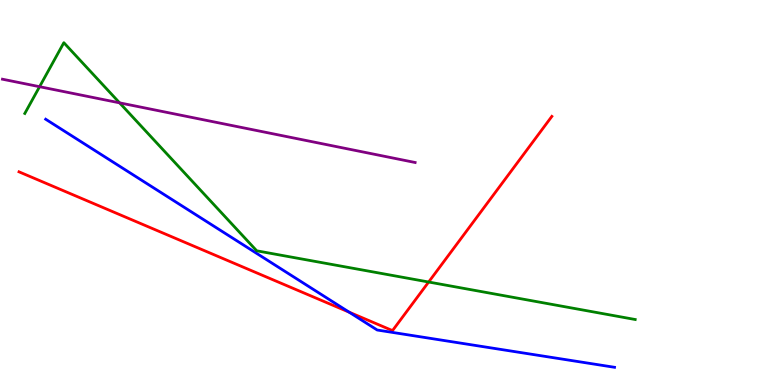[{'lines': ['blue', 'red'], 'intersections': [{'x': 4.5, 'y': 1.89}]}, {'lines': ['green', 'red'], 'intersections': [{'x': 5.53, 'y': 2.68}]}, {'lines': ['purple', 'red'], 'intersections': []}, {'lines': ['blue', 'green'], 'intersections': []}, {'lines': ['blue', 'purple'], 'intersections': []}, {'lines': ['green', 'purple'], 'intersections': [{'x': 0.511, 'y': 7.75}, {'x': 1.54, 'y': 7.33}]}]